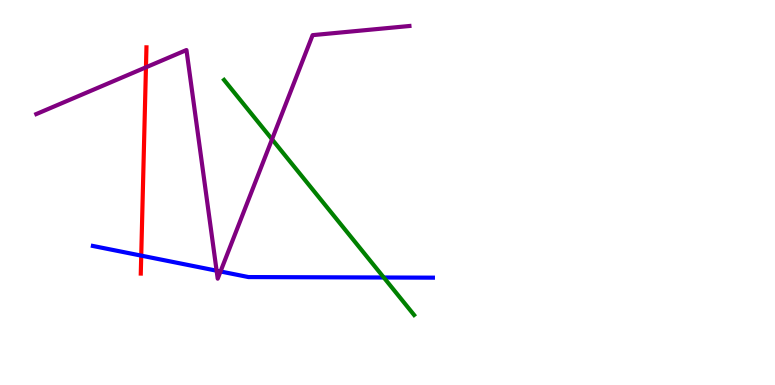[{'lines': ['blue', 'red'], 'intersections': [{'x': 1.82, 'y': 3.36}]}, {'lines': ['green', 'red'], 'intersections': []}, {'lines': ['purple', 'red'], 'intersections': [{'x': 1.88, 'y': 8.25}]}, {'lines': ['blue', 'green'], 'intersections': [{'x': 4.95, 'y': 2.79}]}, {'lines': ['blue', 'purple'], 'intersections': [{'x': 2.79, 'y': 2.97}, {'x': 2.85, 'y': 2.95}]}, {'lines': ['green', 'purple'], 'intersections': [{'x': 3.51, 'y': 6.38}]}]